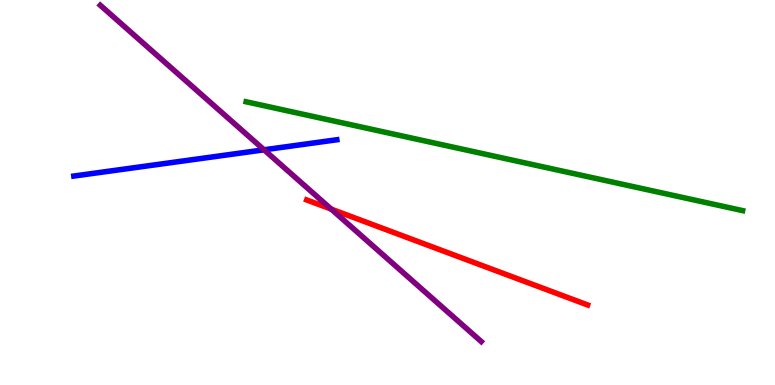[{'lines': ['blue', 'red'], 'intersections': []}, {'lines': ['green', 'red'], 'intersections': []}, {'lines': ['purple', 'red'], 'intersections': [{'x': 4.27, 'y': 4.57}]}, {'lines': ['blue', 'green'], 'intersections': []}, {'lines': ['blue', 'purple'], 'intersections': [{'x': 3.41, 'y': 6.11}]}, {'lines': ['green', 'purple'], 'intersections': []}]